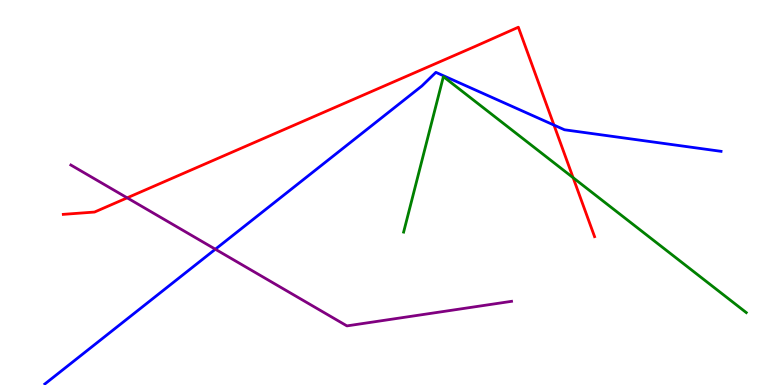[{'lines': ['blue', 'red'], 'intersections': [{'x': 7.15, 'y': 6.75}]}, {'lines': ['green', 'red'], 'intersections': [{'x': 7.4, 'y': 5.38}]}, {'lines': ['purple', 'red'], 'intersections': [{'x': 1.64, 'y': 4.86}]}, {'lines': ['blue', 'green'], 'intersections': []}, {'lines': ['blue', 'purple'], 'intersections': [{'x': 2.78, 'y': 3.53}]}, {'lines': ['green', 'purple'], 'intersections': []}]